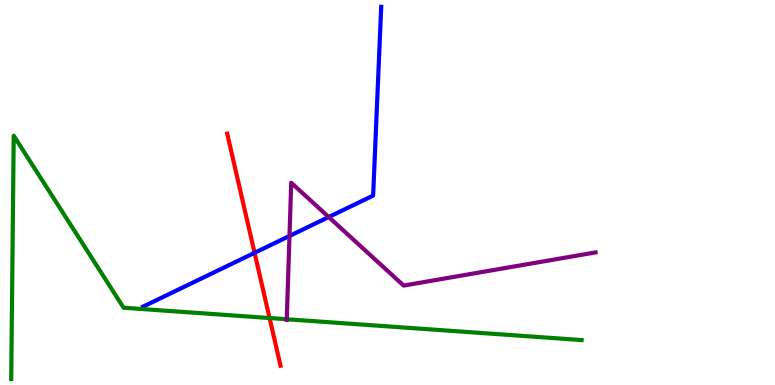[{'lines': ['blue', 'red'], 'intersections': [{'x': 3.28, 'y': 3.43}]}, {'lines': ['green', 'red'], 'intersections': [{'x': 3.48, 'y': 1.74}]}, {'lines': ['purple', 'red'], 'intersections': []}, {'lines': ['blue', 'green'], 'intersections': []}, {'lines': ['blue', 'purple'], 'intersections': [{'x': 3.74, 'y': 3.87}, {'x': 4.24, 'y': 4.36}]}, {'lines': ['green', 'purple'], 'intersections': [{'x': 3.7, 'y': 1.71}]}]